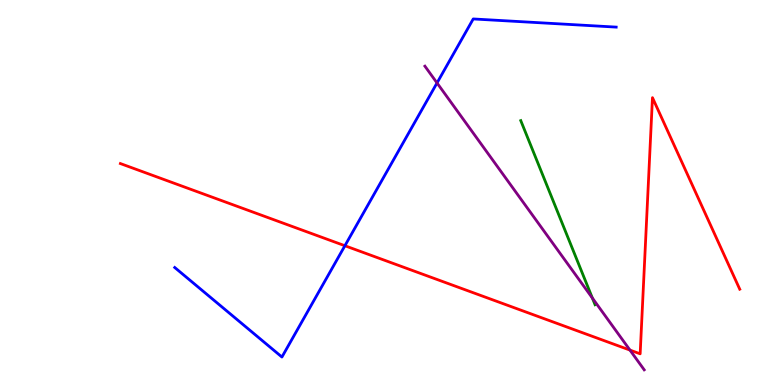[{'lines': ['blue', 'red'], 'intersections': [{'x': 4.45, 'y': 3.62}]}, {'lines': ['green', 'red'], 'intersections': []}, {'lines': ['purple', 'red'], 'intersections': [{'x': 8.13, 'y': 0.907}]}, {'lines': ['blue', 'green'], 'intersections': []}, {'lines': ['blue', 'purple'], 'intersections': [{'x': 5.64, 'y': 7.85}]}, {'lines': ['green', 'purple'], 'intersections': [{'x': 7.64, 'y': 2.26}]}]